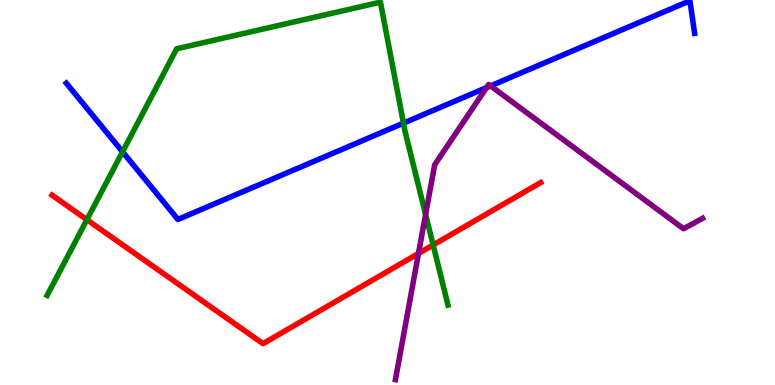[{'lines': ['blue', 'red'], 'intersections': []}, {'lines': ['green', 'red'], 'intersections': [{'x': 1.12, 'y': 4.29}, {'x': 5.59, 'y': 3.64}]}, {'lines': ['purple', 'red'], 'intersections': [{'x': 5.4, 'y': 3.42}]}, {'lines': ['blue', 'green'], 'intersections': [{'x': 1.58, 'y': 6.06}, {'x': 5.21, 'y': 6.8}]}, {'lines': ['blue', 'purple'], 'intersections': [{'x': 6.28, 'y': 7.72}, {'x': 6.33, 'y': 7.77}]}, {'lines': ['green', 'purple'], 'intersections': [{'x': 5.49, 'y': 4.43}]}]